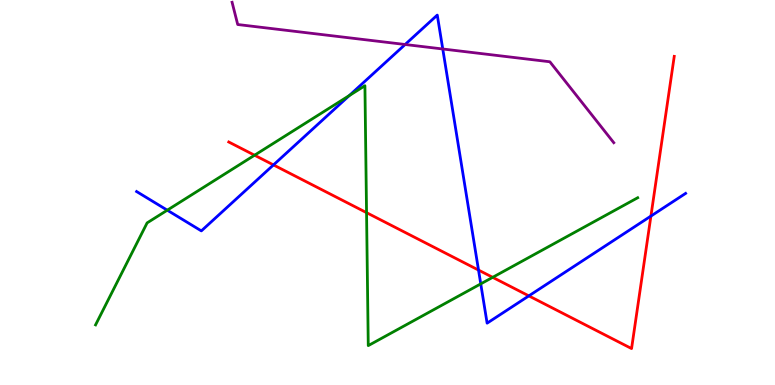[{'lines': ['blue', 'red'], 'intersections': [{'x': 3.53, 'y': 5.72}, {'x': 6.17, 'y': 2.99}, {'x': 6.82, 'y': 2.31}, {'x': 8.4, 'y': 4.39}]}, {'lines': ['green', 'red'], 'intersections': [{'x': 3.28, 'y': 5.97}, {'x': 4.73, 'y': 4.48}, {'x': 6.36, 'y': 2.8}]}, {'lines': ['purple', 'red'], 'intersections': []}, {'lines': ['blue', 'green'], 'intersections': [{'x': 2.16, 'y': 4.54}, {'x': 4.51, 'y': 7.52}, {'x': 6.2, 'y': 2.63}]}, {'lines': ['blue', 'purple'], 'intersections': [{'x': 5.23, 'y': 8.84}, {'x': 5.71, 'y': 8.73}]}, {'lines': ['green', 'purple'], 'intersections': []}]